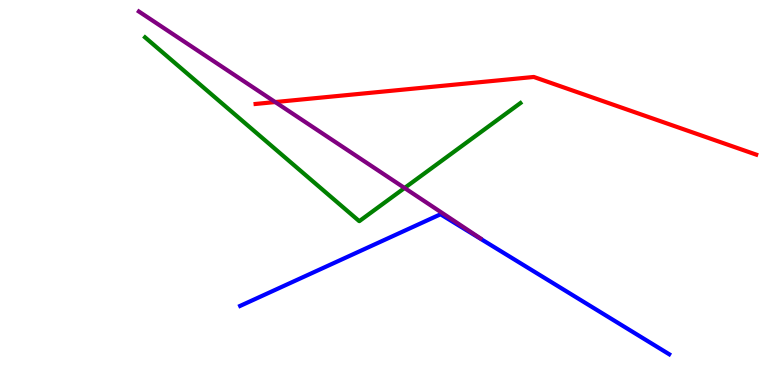[{'lines': ['blue', 'red'], 'intersections': []}, {'lines': ['green', 'red'], 'intersections': []}, {'lines': ['purple', 'red'], 'intersections': [{'x': 3.55, 'y': 7.35}]}, {'lines': ['blue', 'green'], 'intersections': []}, {'lines': ['blue', 'purple'], 'intersections': []}, {'lines': ['green', 'purple'], 'intersections': [{'x': 5.22, 'y': 5.12}]}]